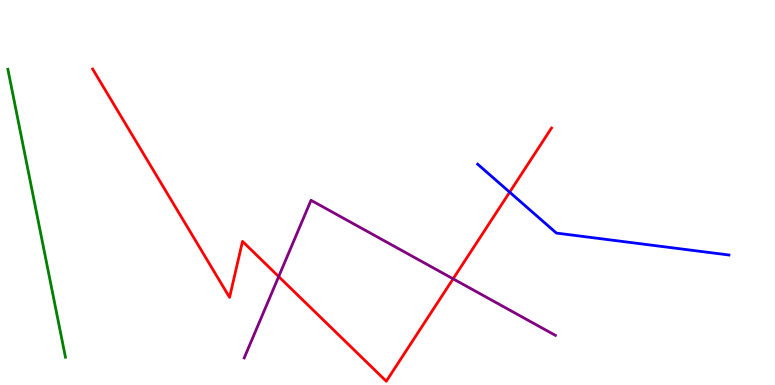[{'lines': ['blue', 'red'], 'intersections': [{'x': 6.58, 'y': 5.01}]}, {'lines': ['green', 'red'], 'intersections': []}, {'lines': ['purple', 'red'], 'intersections': [{'x': 3.6, 'y': 2.82}, {'x': 5.85, 'y': 2.76}]}, {'lines': ['blue', 'green'], 'intersections': []}, {'lines': ['blue', 'purple'], 'intersections': []}, {'lines': ['green', 'purple'], 'intersections': []}]